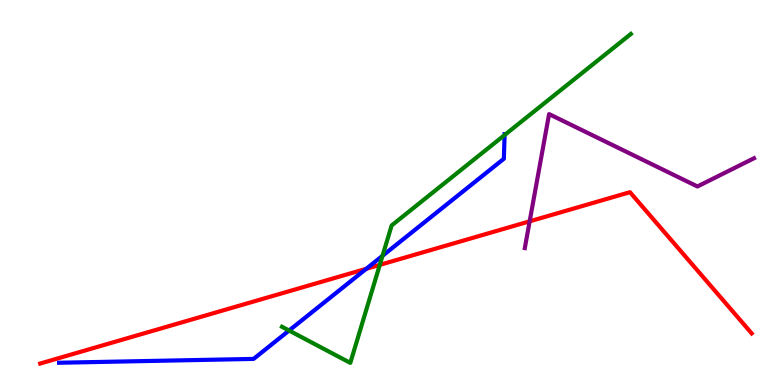[{'lines': ['blue', 'red'], 'intersections': [{'x': 4.73, 'y': 3.02}]}, {'lines': ['green', 'red'], 'intersections': [{'x': 4.9, 'y': 3.12}]}, {'lines': ['purple', 'red'], 'intersections': [{'x': 6.83, 'y': 4.25}]}, {'lines': ['blue', 'green'], 'intersections': [{'x': 3.73, 'y': 1.41}, {'x': 4.94, 'y': 3.36}, {'x': 6.51, 'y': 6.49}]}, {'lines': ['blue', 'purple'], 'intersections': []}, {'lines': ['green', 'purple'], 'intersections': []}]